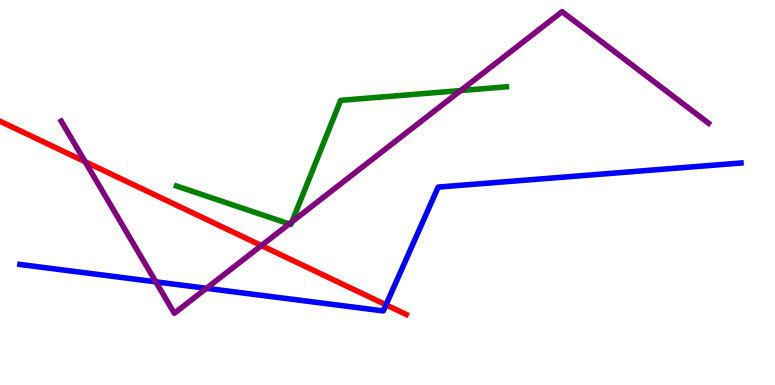[{'lines': ['blue', 'red'], 'intersections': [{'x': 4.98, 'y': 2.08}]}, {'lines': ['green', 'red'], 'intersections': []}, {'lines': ['purple', 'red'], 'intersections': [{'x': 1.1, 'y': 5.8}, {'x': 3.37, 'y': 3.62}]}, {'lines': ['blue', 'green'], 'intersections': []}, {'lines': ['blue', 'purple'], 'intersections': [{'x': 2.01, 'y': 2.68}, {'x': 2.66, 'y': 2.51}]}, {'lines': ['green', 'purple'], 'intersections': [{'x': 3.73, 'y': 4.18}, {'x': 3.77, 'y': 4.24}, {'x': 5.94, 'y': 7.65}]}]